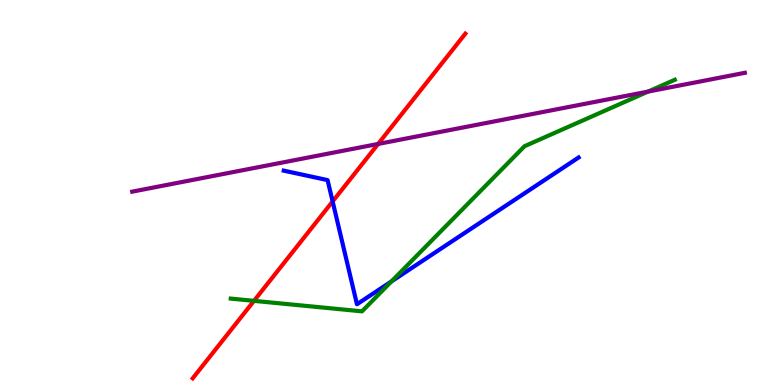[{'lines': ['blue', 'red'], 'intersections': [{'x': 4.29, 'y': 4.77}]}, {'lines': ['green', 'red'], 'intersections': [{'x': 3.28, 'y': 2.19}]}, {'lines': ['purple', 'red'], 'intersections': [{'x': 4.88, 'y': 6.26}]}, {'lines': ['blue', 'green'], 'intersections': [{'x': 5.05, 'y': 2.69}]}, {'lines': ['blue', 'purple'], 'intersections': []}, {'lines': ['green', 'purple'], 'intersections': [{'x': 8.36, 'y': 7.62}]}]